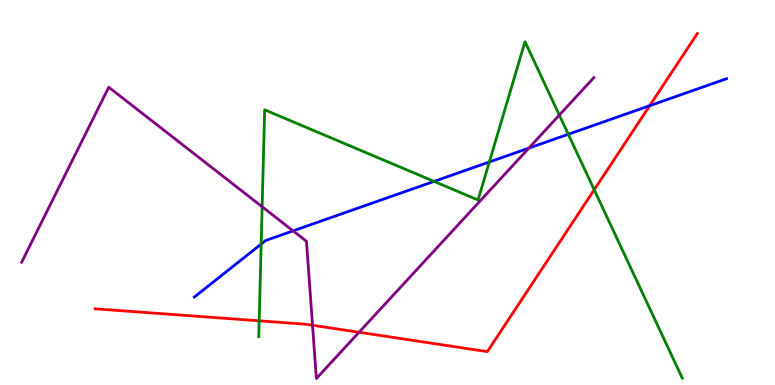[{'lines': ['blue', 'red'], 'intersections': [{'x': 8.38, 'y': 7.25}]}, {'lines': ['green', 'red'], 'intersections': [{'x': 3.34, 'y': 1.67}, {'x': 7.67, 'y': 5.07}]}, {'lines': ['purple', 'red'], 'intersections': [{'x': 4.03, 'y': 1.55}, {'x': 4.63, 'y': 1.37}]}, {'lines': ['blue', 'green'], 'intersections': [{'x': 3.37, 'y': 3.66}, {'x': 5.6, 'y': 5.29}, {'x': 6.31, 'y': 5.79}, {'x': 7.33, 'y': 6.51}]}, {'lines': ['blue', 'purple'], 'intersections': [{'x': 3.78, 'y': 4.0}, {'x': 6.82, 'y': 6.15}]}, {'lines': ['green', 'purple'], 'intersections': [{'x': 3.38, 'y': 4.63}, {'x': 7.22, 'y': 7.01}]}]